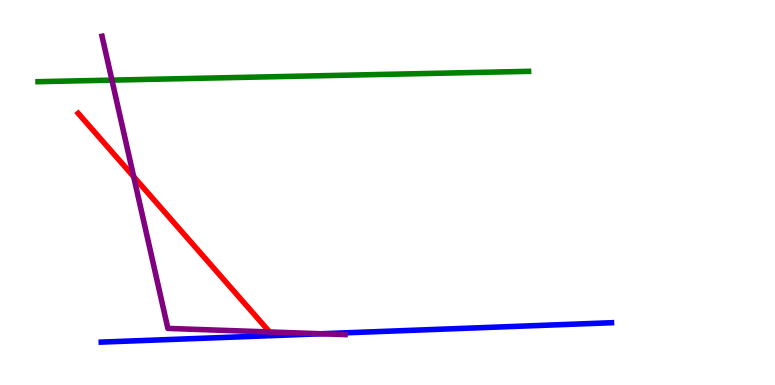[{'lines': ['blue', 'red'], 'intersections': []}, {'lines': ['green', 'red'], 'intersections': []}, {'lines': ['purple', 'red'], 'intersections': [{'x': 1.73, 'y': 5.41}, {'x': 3.48, 'y': 1.38}]}, {'lines': ['blue', 'green'], 'intersections': []}, {'lines': ['blue', 'purple'], 'intersections': [{'x': 4.14, 'y': 1.33}]}, {'lines': ['green', 'purple'], 'intersections': [{'x': 1.44, 'y': 7.92}]}]